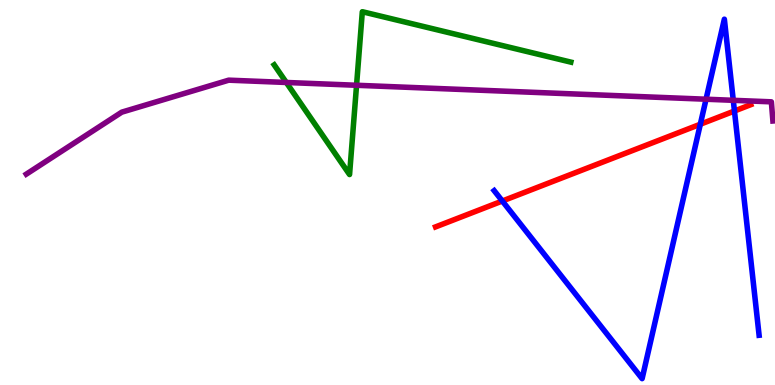[{'lines': ['blue', 'red'], 'intersections': [{'x': 6.48, 'y': 4.78}, {'x': 9.04, 'y': 6.77}, {'x': 9.48, 'y': 7.12}]}, {'lines': ['green', 'red'], 'intersections': []}, {'lines': ['purple', 'red'], 'intersections': []}, {'lines': ['blue', 'green'], 'intersections': []}, {'lines': ['blue', 'purple'], 'intersections': [{'x': 9.11, 'y': 7.42}, {'x': 9.46, 'y': 7.39}]}, {'lines': ['green', 'purple'], 'intersections': [{'x': 3.69, 'y': 7.86}, {'x': 4.6, 'y': 7.79}]}]